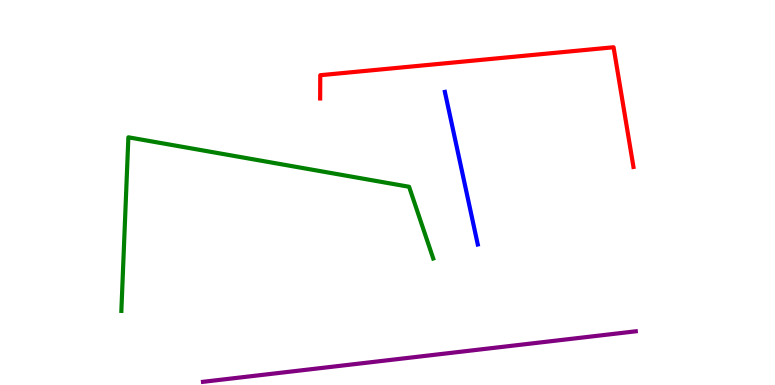[{'lines': ['blue', 'red'], 'intersections': []}, {'lines': ['green', 'red'], 'intersections': []}, {'lines': ['purple', 'red'], 'intersections': []}, {'lines': ['blue', 'green'], 'intersections': []}, {'lines': ['blue', 'purple'], 'intersections': []}, {'lines': ['green', 'purple'], 'intersections': []}]